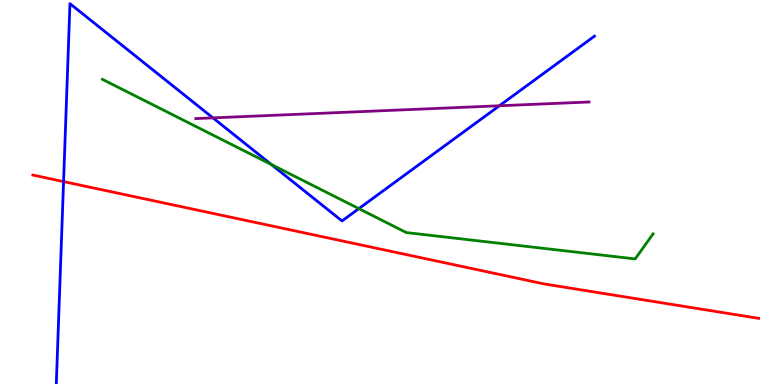[{'lines': ['blue', 'red'], 'intersections': [{'x': 0.82, 'y': 5.28}]}, {'lines': ['green', 'red'], 'intersections': []}, {'lines': ['purple', 'red'], 'intersections': []}, {'lines': ['blue', 'green'], 'intersections': [{'x': 3.5, 'y': 5.73}, {'x': 4.63, 'y': 4.58}]}, {'lines': ['blue', 'purple'], 'intersections': [{'x': 2.75, 'y': 6.94}, {'x': 6.44, 'y': 7.25}]}, {'lines': ['green', 'purple'], 'intersections': []}]